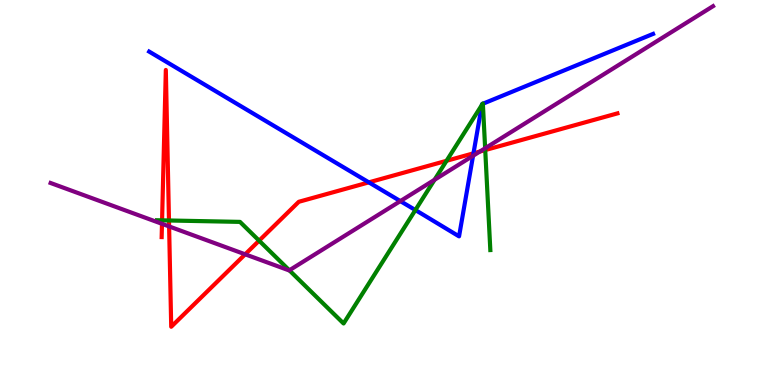[{'lines': ['blue', 'red'], 'intersections': [{'x': 4.76, 'y': 5.26}, {'x': 6.11, 'y': 6.02}]}, {'lines': ['green', 'red'], 'intersections': [{'x': 2.09, 'y': 4.28}, {'x': 2.18, 'y': 4.27}, {'x': 3.34, 'y': 3.75}, {'x': 5.76, 'y': 5.82}, {'x': 6.26, 'y': 6.1}]}, {'lines': ['purple', 'red'], 'intersections': [{'x': 2.09, 'y': 4.19}, {'x': 2.18, 'y': 4.12}, {'x': 3.16, 'y': 3.39}, {'x': 6.19, 'y': 6.06}]}, {'lines': ['blue', 'green'], 'intersections': [{'x': 5.36, 'y': 4.54}, {'x': 6.22, 'y': 7.27}, {'x': 6.23, 'y': 7.3}, {'x': 6.23, 'y': 7.31}]}, {'lines': ['blue', 'purple'], 'intersections': [{'x': 5.17, 'y': 4.78}, {'x': 6.1, 'y': 5.95}]}, {'lines': ['green', 'purple'], 'intersections': [{'x': 3.73, 'y': 2.98}, {'x': 5.61, 'y': 5.33}, {'x': 6.26, 'y': 6.15}]}]